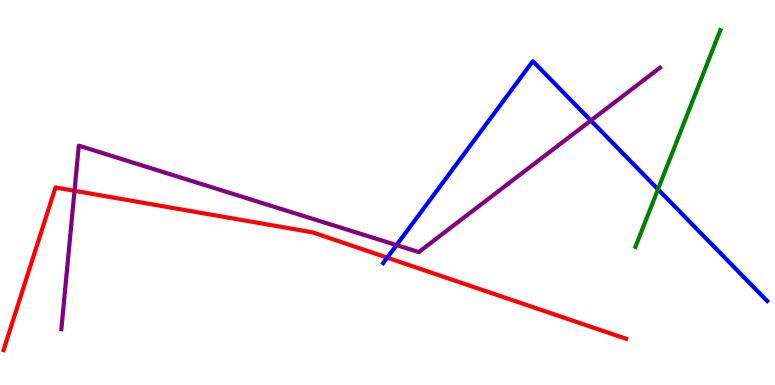[{'lines': ['blue', 'red'], 'intersections': [{'x': 5.0, 'y': 3.31}]}, {'lines': ['green', 'red'], 'intersections': []}, {'lines': ['purple', 'red'], 'intersections': [{'x': 0.961, 'y': 5.04}]}, {'lines': ['blue', 'green'], 'intersections': [{'x': 8.49, 'y': 5.08}]}, {'lines': ['blue', 'purple'], 'intersections': [{'x': 5.12, 'y': 3.63}, {'x': 7.62, 'y': 6.87}]}, {'lines': ['green', 'purple'], 'intersections': []}]